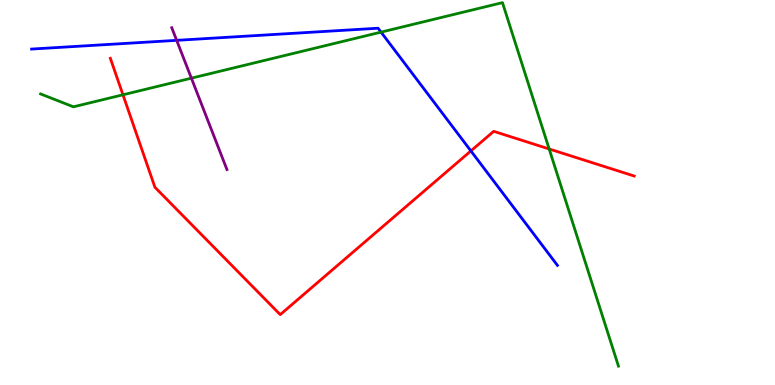[{'lines': ['blue', 'red'], 'intersections': [{'x': 6.08, 'y': 6.08}]}, {'lines': ['green', 'red'], 'intersections': [{'x': 1.59, 'y': 7.54}, {'x': 7.09, 'y': 6.13}]}, {'lines': ['purple', 'red'], 'intersections': []}, {'lines': ['blue', 'green'], 'intersections': [{'x': 4.92, 'y': 9.17}]}, {'lines': ['blue', 'purple'], 'intersections': [{'x': 2.28, 'y': 8.95}]}, {'lines': ['green', 'purple'], 'intersections': [{'x': 2.47, 'y': 7.97}]}]